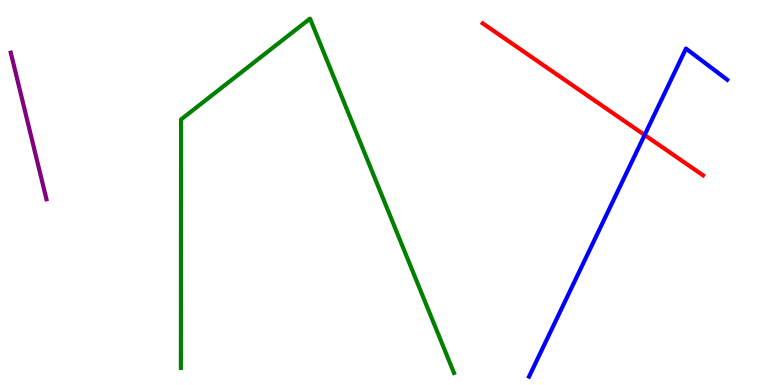[{'lines': ['blue', 'red'], 'intersections': [{'x': 8.32, 'y': 6.49}]}, {'lines': ['green', 'red'], 'intersections': []}, {'lines': ['purple', 'red'], 'intersections': []}, {'lines': ['blue', 'green'], 'intersections': []}, {'lines': ['blue', 'purple'], 'intersections': []}, {'lines': ['green', 'purple'], 'intersections': []}]